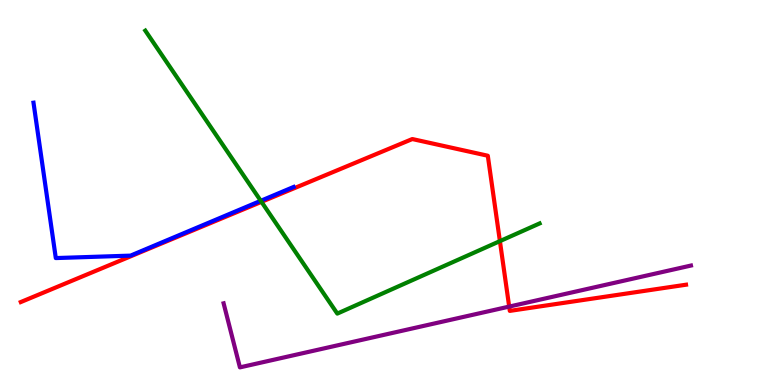[{'lines': ['blue', 'red'], 'intersections': []}, {'lines': ['green', 'red'], 'intersections': [{'x': 3.37, 'y': 4.76}, {'x': 6.45, 'y': 3.74}]}, {'lines': ['purple', 'red'], 'intersections': [{'x': 6.57, 'y': 2.04}]}, {'lines': ['blue', 'green'], 'intersections': [{'x': 3.36, 'y': 4.78}]}, {'lines': ['blue', 'purple'], 'intersections': []}, {'lines': ['green', 'purple'], 'intersections': []}]